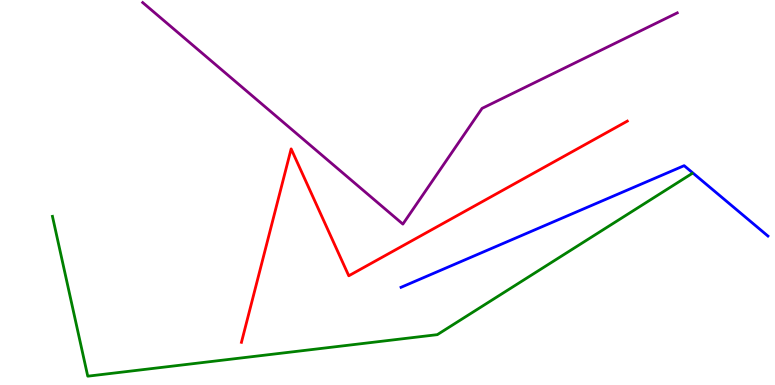[{'lines': ['blue', 'red'], 'intersections': []}, {'lines': ['green', 'red'], 'intersections': []}, {'lines': ['purple', 'red'], 'intersections': []}, {'lines': ['blue', 'green'], 'intersections': []}, {'lines': ['blue', 'purple'], 'intersections': []}, {'lines': ['green', 'purple'], 'intersections': []}]